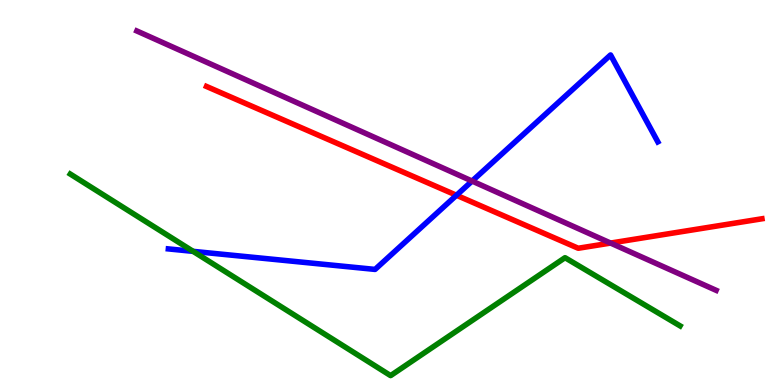[{'lines': ['blue', 'red'], 'intersections': [{'x': 5.89, 'y': 4.93}]}, {'lines': ['green', 'red'], 'intersections': []}, {'lines': ['purple', 'red'], 'intersections': [{'x': 7.88, 'y': 3.69}]}, {'lines': ['blue', 'green'], 'intersections': [{'x': 2.49, 'y': 3.47}]}, {'lines': ['blue', 'purple'], 'intersections': [{'x': 6.09, 'y': 5.3}]}, {'lines': ['green', 'purple'], 'intersections': []}]